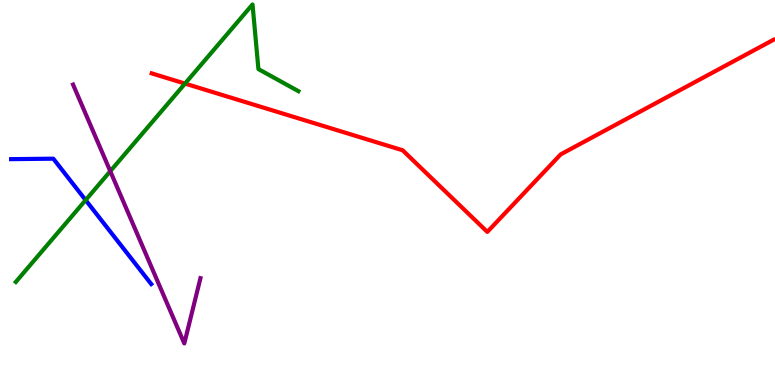[{'lines': ['blue', 'red'], 'intersections': []}, {'lines': ['green', 'red'], 'intersections': [{'x': 2.39, 'y': 7.83}]}, {'lines': ['purple', 'red'], 'intersections': []}, {'lines': ['blue', 'green'], 'intersections': [{'x': 1.11, 'y': 4.8}]}, {'lines': ['blue', 'purple'], 'intersections': []}, {'lines': ['green', 'purple'], 'intersections': [{'x': 1.42, 'y': 5.55}]}]